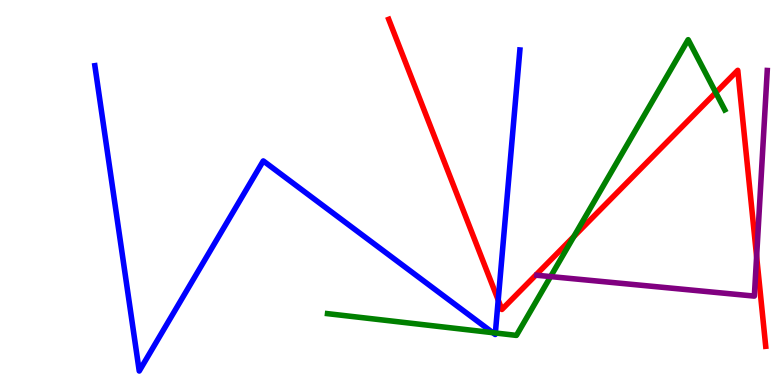[{'lines': ['blue', 'red'], 'intersections': [{'x': 6.43, 'y': 2.21}]}, {'lines': ['green', 'red'], 'intersections': [{'x': 7.4, 'y': 3.86}, {'x': 9.24, 'y': 7.59}]}, {'lines': ['purple', 'red'], 'intersections': [{'x': 9.76, 'y': 3.34}]}, {'lines': ['blue', 'green'], 'intersections': [{'x': 6.36, 'y': 1.36}, {'x': 6.39, 'y': 1.35}]}, {'lines': ['blue', 'purple'], 'intersections': []}, {'lines': ['green', 'purple'], 'intersections': [{'x': 7.1, 'y': 2.82}]}]